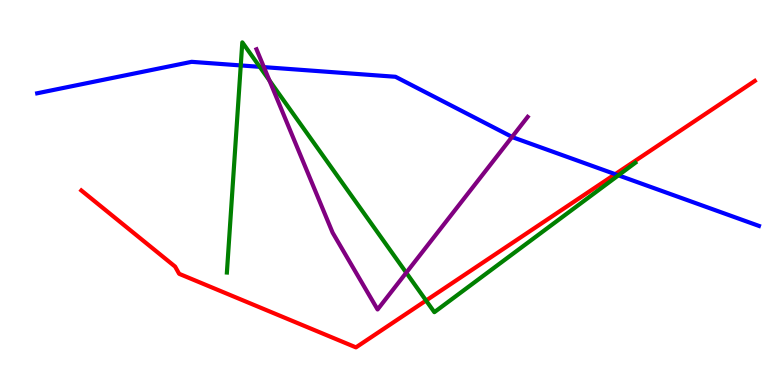[{'lines': ['blue', 'red'], 'intersections': [{'x': 7.94, 'y': 5.48}]}, {'lines': ['green', 'red'], 'intersections': [{'x': 5.5, 'y': 2.19}]}, {'lines': ['purple', 'red'], 'intersections': []}, {'lines': ['blue', 'green'], 'intersections': [{'x': 3.11, 'y': 8.3}, {'x': 3.35, 'y': 8.26}, {'x': 7.98, 'y': 5.45}]}, {'lines': ['blue', 'purple'], 'intersections': [{'x': 3.41, 'y': 8.26}, {'x': 6.61, 'y': 6.44}]}, {'lines': ['green', 'purple'], 'intersections': [{'x': 3.48, 'y': 7.91}, {'x': 5.24, 'y': 2.92}]}]